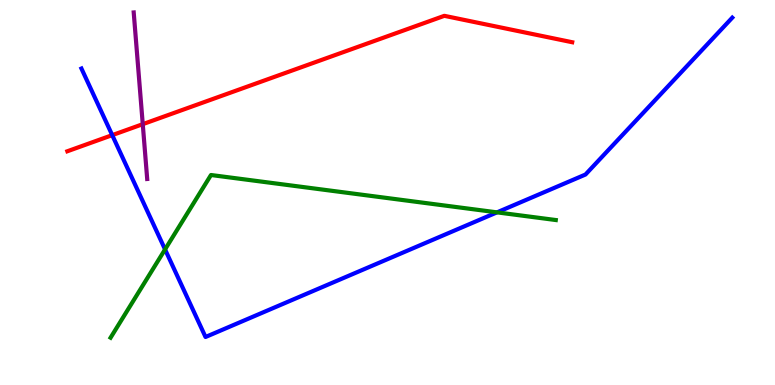[{'lines': ['blue', 'red'], 'intersections': [{'x': 1.45, 'y': 6.49}]}, {'lines': ['green', 'red'], 'intersections': []}, {'lines': ['purple', 'red'], 'intersections': [{'x': 1.84, 'y': 6.77}]}, {'lines': ['blue', 'green'], 'intersections': [{'x': 2.13, 'y': 3.52}, {'x': 6.41, 'y': 4.48}]}, {'lines': ['blue', 'purple'], 'intersections': []}, {'lines': ['green', 'purple'], 'intersections': []}]